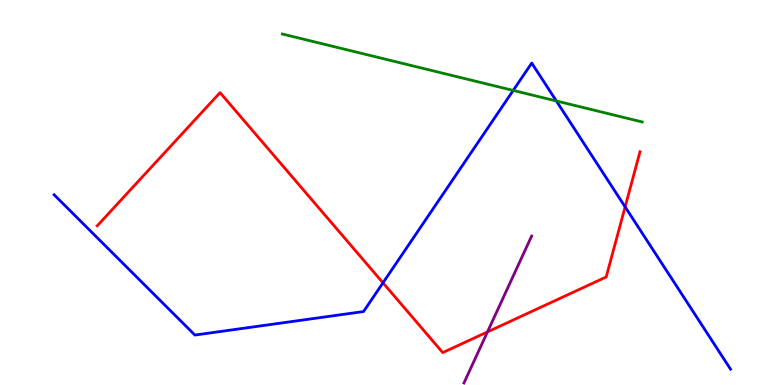[{'lines': ['blue', 'red'], 'intersections': [{'x': 4.94, 'y': 2.65}, {'x': 8.07, 'y': 4.63}]}, {'lines': ['green', 'red'], 'intersections': []}, {'lines': ['purple', 'red'], 'intersections': [{'x': 6.29, 'y': 1.38}]}, {'lines': ['blue', 'green'], 'intersections': [{'x': 6.62, 'y': 7.65}, {'x': 7.18, 'y': 7.38}]}, {'lines': ['blue', 'purple'], 'intersections': []}, {'lines': ['green', 'purple'], 'intersections': []}]